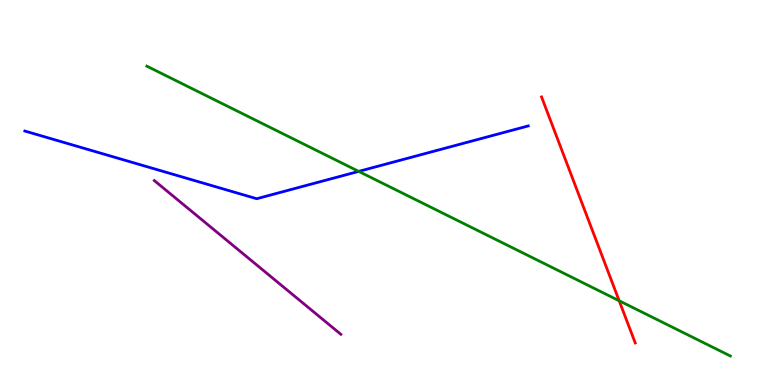[{'lines': ['blue', 'red'], 'intersections': []}, {'lines': ['green', 'red'], 'intersections': [{'x': 7.99, 'y': 2.19}]}, {'lines': ['purple', 'red'], 'intersections': []}, {'lines': ['blue', 'green'], 'intersections': [{'x': 4.63, 'y': 5.55}]}, {'lines': ['blue', 'purple'], 'intersections': []}, {'lines': ['green', 'purple'], 'intersections': []}]